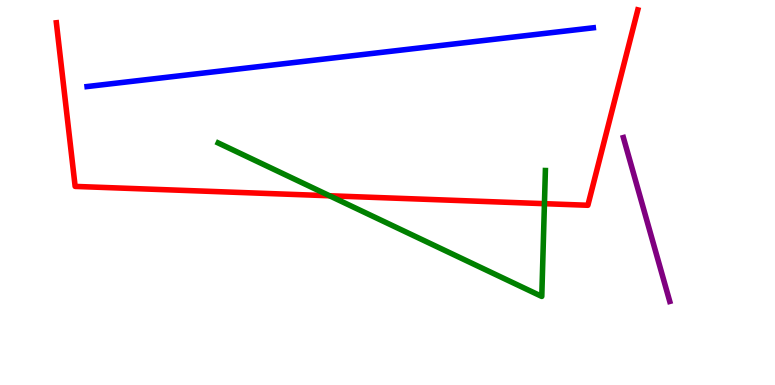[{'lines': ['blue', 'red'], 'intersections': []}, {'lines': ['green', 'red'], 'intersections': [{'x': 4.25, 'y': 4.92}, {'x': 7.02, 'y': 4.71}]}, {'lines': ['purple', 'red'], 'intersections': []}, {'lines': ['blue', 'green'], 'intersections': []}, {'lines': ['blue', 'purple'], 'intersections': []}, {'lines': ['green', 'purple'], 'intersections': []}]